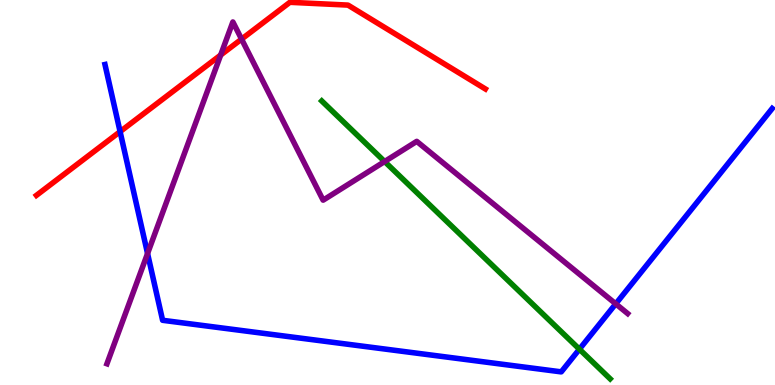[{'lines': ['blue', 'red'], 'intersections': [{'x': 1.55, 'y': 6.58}]}, {'lines': ['green', 'red'], 'intersections': []}, {'lines': ['purple', 'red'], 'intersections': [{'x': 2.85, 'y': 8.57}, {'x': 3.12, 'y': 8.98}]}, {'lines': ['blue', 'green'], 'intersections': [{'x': 7.48, 'y': 0.93}]}, {'lines': ['blue', 'purple'], 'intersections': [{'x': 1.9, 'y': 3.42}, {'x': 7.95, 'y': 2.11}]}, {'lines': ['green', 'purple'], 'intersections': [{'x': 4.96, 'y': 5.8}]}]